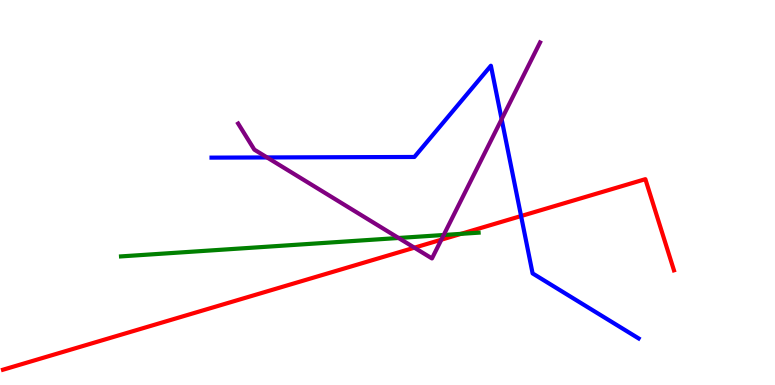[{'lines': ['blue', 'red'], 'intersections': [{'x': 6.72, 'y': 4.39}]}, {'lines': ['green', 'red'], 'intersections': [{'x': 5.95, 'y': 3.93}]}, {'lines': ['purple', 'red'], 'intersections': [{'x': 5.35, 'y': 3.57}, {'x': 5.69, 'y': 3.77}]}, {'lines': ['blue', 'green'], 'intersections': []}, {'lines': ['blue', 'purple'], 'intersections': [{'x': 3.45, 'y': 5.91}, {'x': 6.47, 'y': 6.9}]}, {'lines': ['green', 'purple'], 'intersections': [{'x': 5.14, 'y': 3.82}, {'x': 5.73, 'y': 3.9}]}]